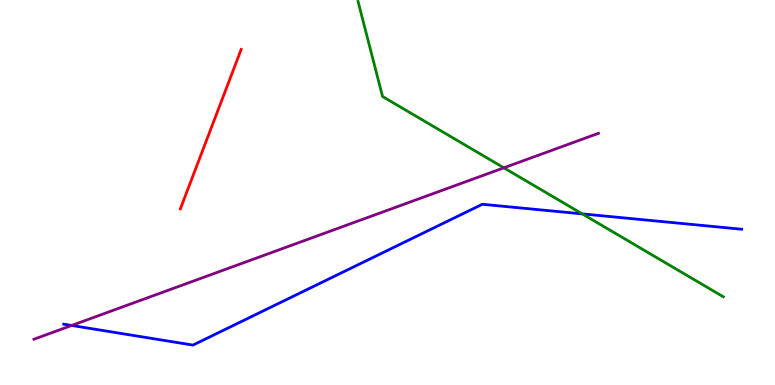[{'lines': ['blue', 'red'], 'intersections': []}, {'lines': ['green', 'red'], 'intersections': []}, {'lines': ['purple', 'red'], 'intersections': []}, {'lines': ['blue', 'green'], 'intersections': [{'x': 7.51, 'y': 4.44}]}, {'lines': ['blue', 'purple'], 'intersections': [{'x': 0.925, 'y': 1.55}]}, {'lines': ['green', 'purple'], 'intersections': [{'x': 6.5, 'y': 5.64}]}]